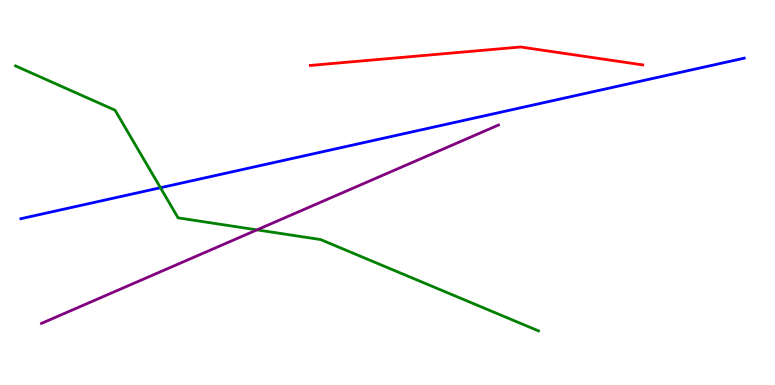[{'lines': ['blue', 'red'], 'intersections': []}, {'lines': ['green', 'red'], 'intersections': []}, {'lines': ['purple', 'red'], 'intersections': []}, {'lines': ['blue', 'green'], 'intersections': [{'x': 2.07, 'y': 5.12}]}, {'lines': ['blue', 'purple'], 'intersections': []}, {'lines': ['green', 'purple'], 'intersections': [{'x': 3.32, 'y': 4.03}]}]